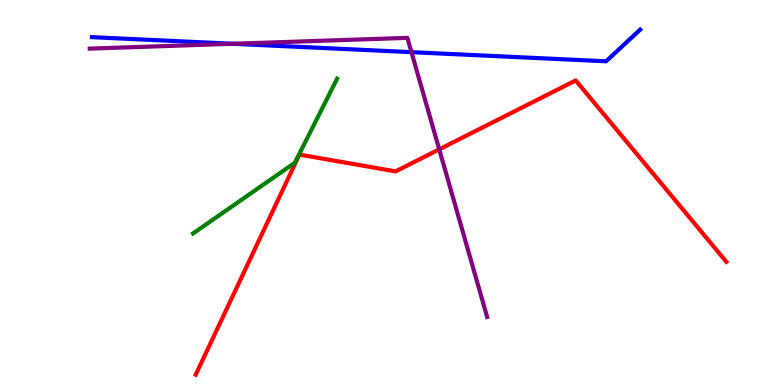[{'lines': ['blue', 'red'], 'intersections': []}, {'lines': ['green', 'red'], 'intersections': []}, {'lines': ['purple', 'red'], 'intersections': [{'x': 5.67, 'y': 6.12}]}, {'lines': ['blue', 'green'], 'intersections': []}, {'lines': ['blue', 'purple'], 'intersections': [{'x': 3.01, 'y': 8.86}, {'x': 5.31, 'y': 8.65}]}, {'lines': ['green', 'purple'], 'intersections': []}]